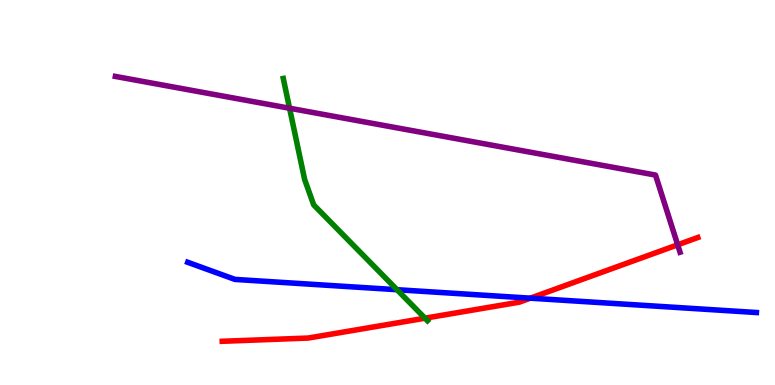[{'lines': ['blue', 'red'], 'intersections': [{'x': 6.84, 'y': 2.26}]}, {'lines': ['green', 'red'], 'intersections': [{'x': 5.48, 'y': 1.74}]}, {'lines': ['purple', 'red'], 'intersections': [{'x': 8.74, 'y': 3.64}]}, {'lines': ['blue', 'green'], 'intersections': [{'x': 5.12, 'y': 2.48}]}, {'lines': ['blue', 'purple'], 'intersections': []}, {'lines': ['green', 'purple'], 'intersections': [{'x': 3.74, 'y': 7.19}]}]